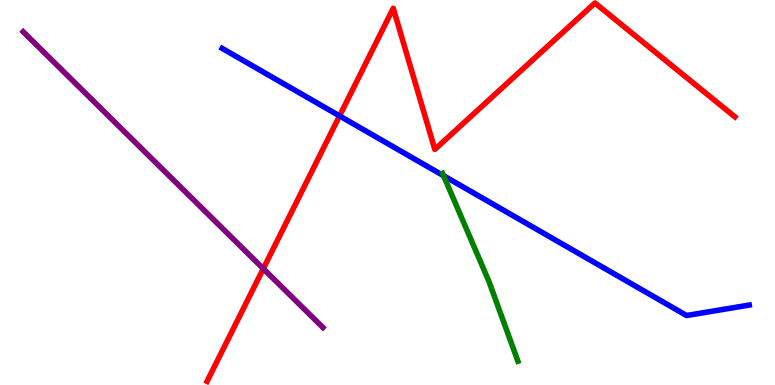[{'lines': ['blue', 'red'], 'intersections': [{'x': 4.38, 'y': 6.99}]}, {'lines': ['green', 'red'], 'intersections': []}, {'lines': ['purple', 'red'], 'intersections': [{'x': 3.4, 'y': 3.02}]}, {'lines': ['blue', 'green'], 'intersections': [{'x': 5.72, 'y': 5.44}]}, {'lines': ['blue', 'purple'], 'intersections': []}, {'lines': ['green', 'purple'], 'intersections': []}]